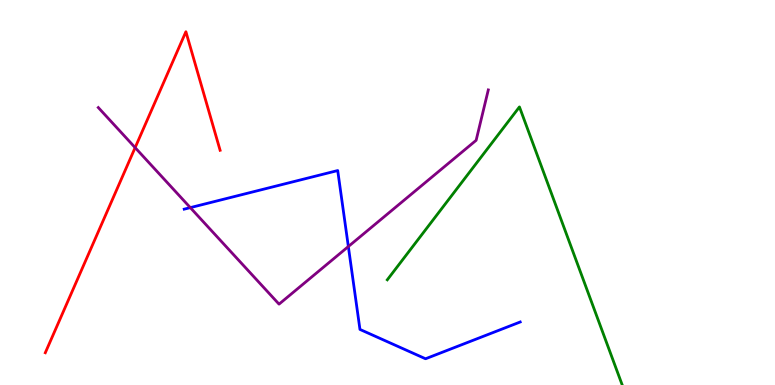[{'lines': ['blue', 'red'], 'intersections': []}, {'lines': ['green', 'red'], 'intersections': []}, {'lines': ['purple', 'red'], 'intersections': [{'x': 1.74, 'y': 6.17}]}, {'lines': ['blue', 'green'], 'intersections': []}, {'lines': ['blue', 'purple'], 'intersections': [{'x': 2.46, 'y': 4.61}, {'x': 4.49, 'y': 3.6}]}, {'lines': ['green', 'purple'], 'intersections': []}]